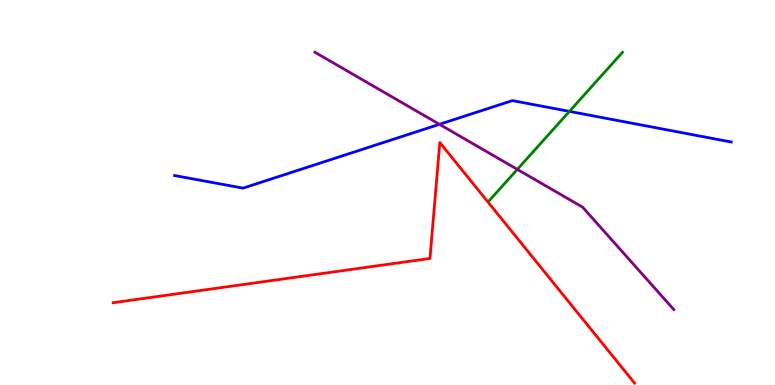[{'lines': ['blue', 'red'], 'intersections': []}, {'lines': ['green', 'red'], 'intersections': []}, {'lines': ['purple', 'red'], 'intersections': []}, {'lines': ['blue', 'green'], 'intersections': [{'x': 7.35, 'y': 7.11}]}, {'lines': ['blue', 'purple'], 'intersections': [{'x': 5.67, 'y': 6.77}]}, {'lines': ['green', 'purple'], 'intersections': [{'x': 6.68, 'y': 5.6}]}]